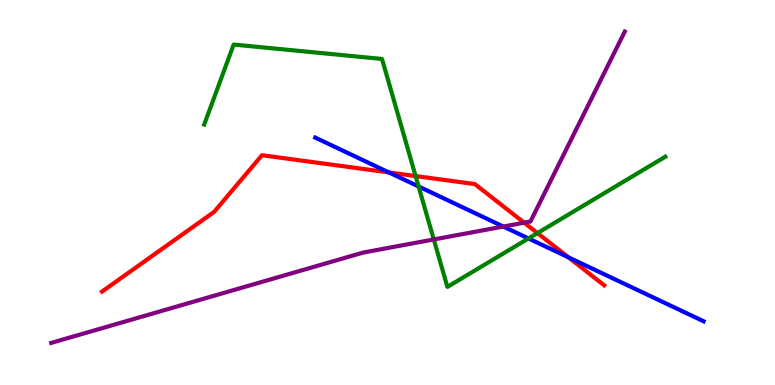[{'lines': ['blue', 'red'], 'intersections': [{'x': 5.02, 'y': 5.52}, {'x': 7.33, 'y': 3.32}]}, {'lines': ['green', 'red'], 'intersections': [{'x': 5.36, 'y': 5.43}, {'x': 6.94, 'y': 3.95}]}, {'lines': ['purple', 'red'], 'intersections': [{'x': 6.76, 'y': 4.22}]}, {'lines': ['blue', 'green'], 'intersections': [{'x': 5.4, 'y': 5.16}, {'x': 6.82, 'y': 3.81}]}, {'lines': ['blue', 'purple'], 'intersections': [{'x': 6.49, 'y': 4.12}]}, {'lines': ['green', 'purple'], 'intersections': [{'x': 5.6, 'y': 3.78}]}]